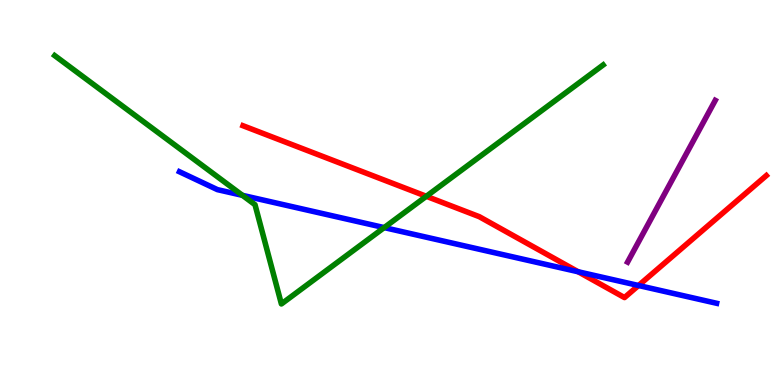[{'lines': ['blue', 'red'], 'intersections': [{'x': 7.46, 'y': 2.94}, {'x': 8.24, 'y': 2.58}]}, {'lines': ['green', 'red'], 'intersections': [{'x': 5.5, 'y': 4.9}]}, {'lines': ['purple', 'red'], 'intersections': []}, {'lines': ['blue', 'green'], 'intersections': [{'x': 3.13, 'y': 4.93}, {'x': 4.96, 'y': 4.09}]}, {'lines': ['blue', 'purple'], 'intersections': []}, {'lines': ['green', 'purple'], 'intersections': []}]